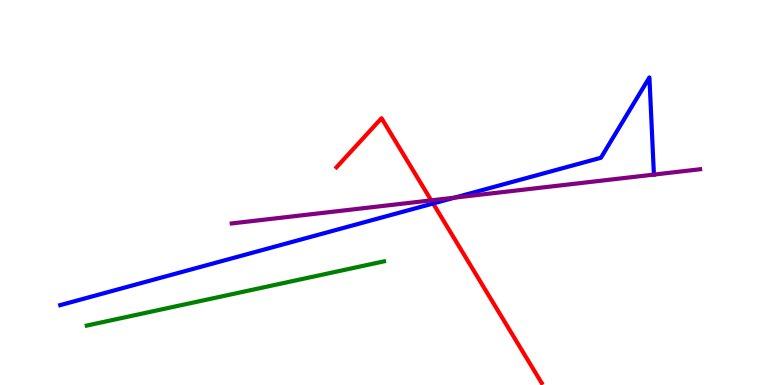[{'lines': ['blue', 'red'], 'intersections': [{'x': 5.59, 'y': 4.71}]}, {'lines': ['green', 'red'], 'intersections': []}, {'lines': ['purple', 'red'], 'intersections': [{'x': 5.56, 'y': 4.8}]}, {'lines': ['blue', 'green'], 'intersections': []}, {'lines': ['blue', 'purple'], 'intersections': [{'x': 5.87, 'y': 4.87}]}, {'lines': ['green', 'purple'], 'intersections': []}]